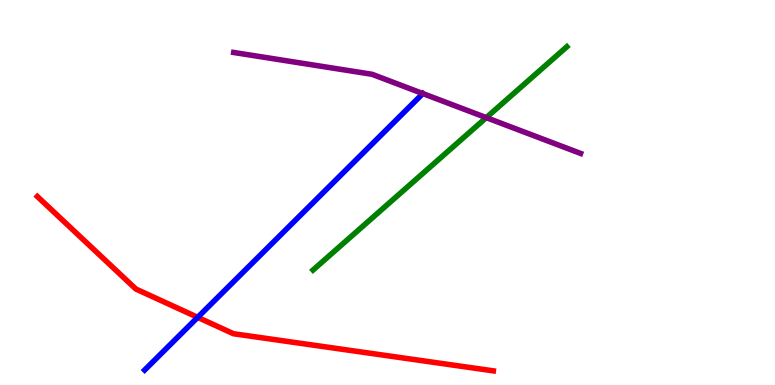[{'lines': ['blue', 'red'], 'intersections': [{'x': 2.55, 'y': 1.76}]}, {'lines': ['green', 'red'], 'intersections': []}, {'lines': ['purple', 'red'], 'intersections': []}, {'lines': ['blue', 'green'], 'intersections': []}, {'lines': ['blue', 'purple'], 'intersections': []}, {'lines': ['green', 'purple'], 'intersections': [{'x': 6.27, 'y': 6.94}]}]